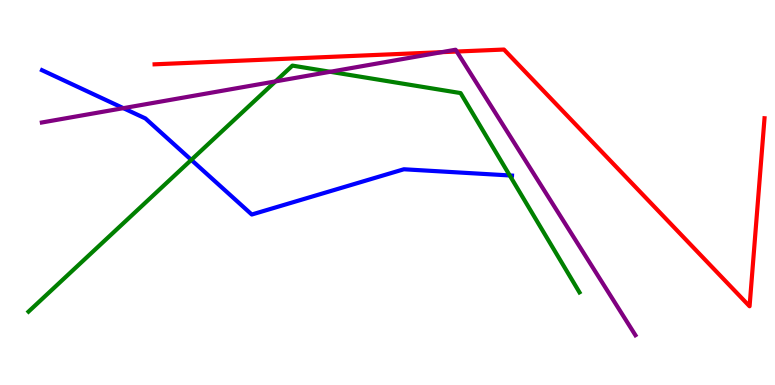[{'lines': ['blue', 'red'], 'intersections': []}, {'lines': ['green', 'red'], 'intersections': []}, {'lines': ['purple', 'red'], 'intersections': [{'x': 5.7, 'y': 8.64}, {'x': 5.89, 'y': 8.66}]}, {'lines': ['blue', 'green'], 'intersections': [{'x': 2.47, 'y': 5.85}, {'x': 6.58, 'y': 5.44}]}, {'lines': ['blue', 'purple'], 'intersections': [{'x': 1.59, 'y': 7.19}]}, {'lines': ['green', 'purple'], 'intersections': [{'x': 3.55, 'y': 7.89}, {'x': 4.26, 'y': 8.14}]}]